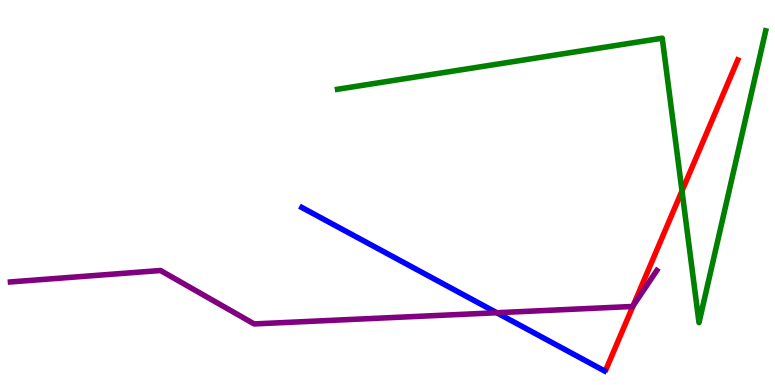[{'lines': ['blue', 'red'], 'intersections': []}, {'lines': ['green', 'red'], 'intersections': [{'x': 8.8, 'y': 5.04}]}, {'lines': ['purple', 'red'], 'intersections': [{'x': 8.17, 'y': 2.06}]}, {'lines': ['blue', 'green'], 'intersections': []}, {'lines': ['blue', 'purple'], 'intersections': [{'x': 6.41, 'y': 1.88}]}, {'lines': ['green', 'purple'], 'intersections': []}]